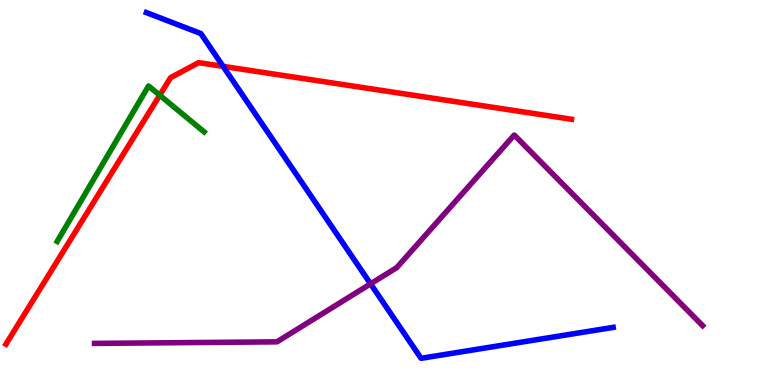[{'lines': ['blue', 'red'], 'intersections': [{'x': 2.88, 'y': 8.28}]}, {'lines': ['green', 'red'], 'intersections': [{'x': 2.06, 'y': 7.53}]}, {'lines': ['purple', 'red'], 'intersections': []}, {'lines': ['blue', 'green'], 'intersections': []}, {'lines': ['blue', 'purple'], 'intersections': [{'x': 4.78, 'y': 2.63}]}, {'lines': ['green', 'purple'], 'intersections': []}]